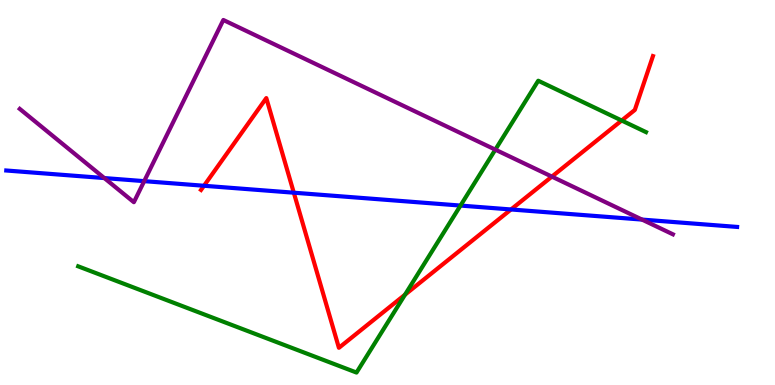[{'lines': ['blue', 'red'], 'intersections': [{'x': 2.63, 'y': 5.17}, {'x': 3.79, 'y': 4.99}, {'x': 6.59, 'y': 4.56}]}, {'lines': ['green', 'red'], 'intersections': [{'x': 5.23, 'y': 2.35}, {'x': 8.02, 'y': 6.87}]}, {'lines': ['purple', 'red'], 'intersections': [{'x': 7.12, 'y': 5.41}]}, {'lines': ['blue', 'green'], 'intersections': [{'x': 5.94, 'y': 4.66}]}, {'lines': ['blue', 'purple'], 'intersections': [{'x': 1.35, 'y': 5.37}, {'x': 1.86, 'y': 5.29}, {'x': 8.28, 'y': 4.3}]}, {'lines': ['green', 'purple'], 'intersections': [{'x': 6.39, 'y': 6.11}]}]